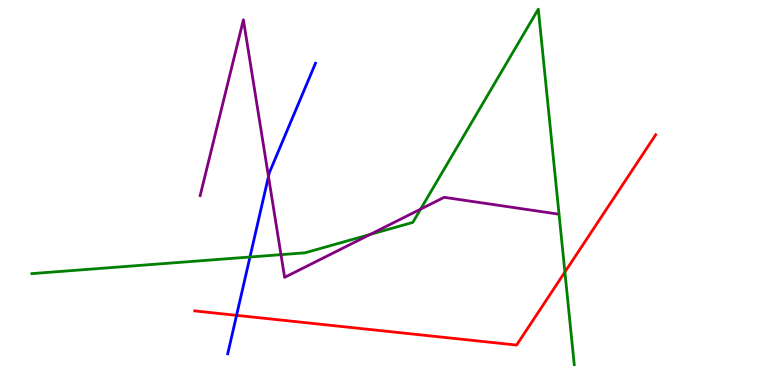[{'lines': ['blue', 'red'], 'intersections': [{'x': 3.05, 'y': 1.81}]}, {'lines': ['green', 'red'], 'intersections': [{'x': 7.29, 'y': 2.93}]}, {'lines': ['purple', 'red'], 'intersections': []}, {'lines': ['blue', 'green'], 'intersections': [{'x': 3.23, 'y': 3.32}]}, {'lines': ['blue', 'purple'], 'intersections': [{'x': 3.46, 'y': 5.42}]}, {'lines': ['green', 'purple'], 'intersections': [{'x': 3.63, 'y': 3.39}, {'x': 4.78, 'y': 3.91}, {'x': 5.43, 'y': 4.57}]}]